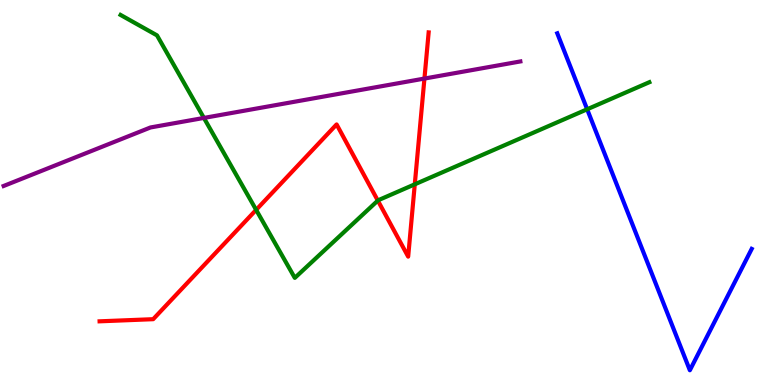[{'lines': ['blue', 'red'], 'intersections': []}, {'lines': ['green', 'red'], 'intersections': [{'x': 3.31, 'y': 4.55}, {'x': 4.88, 'y': 4.79}, {'x': 5.35, 'y': 5.21}]}, {'lines': ['purple', 'red'], 'intersections': [{'x': 5.48, 'y': 7.96}]}, {'lines': ['blue', 'green'], 'intersections': [{'x': 7.58, 'y': 7.16}]}, {'lines': ['blue', 'purple'], 'intersections': []}, {'lines': ['green', 'purple'], 'intersections': [{'x': 2.63, 'y': 6.94}]}]